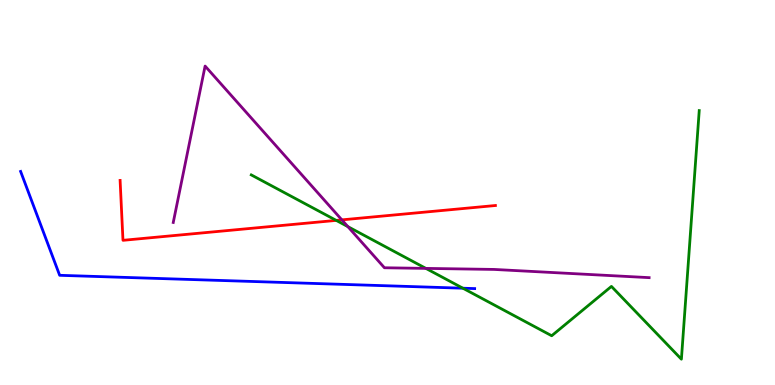[{'lines': ['blue', 'red'], 'intersections': []}, {'lines': ['green', 'red'], 'intersections': [{'x': 4.34, 'y': 4.28}]}, {'lines': ['purple', 'red'], 'intersections': [{'x': 4.41, 'y': 4.29}]}, {'lines': ['blue', 'green'], 'intersections': [{'x': 5.97, 'y': 2.51}]}, {'lines': ['blue', 'purple'], 'intersections': []}, {'lines': ['green', 'purple'], 'intersections': [{'x': 4.49, 'y': 4.11}, {'x': 5.5, 'y': 3.03}]}]